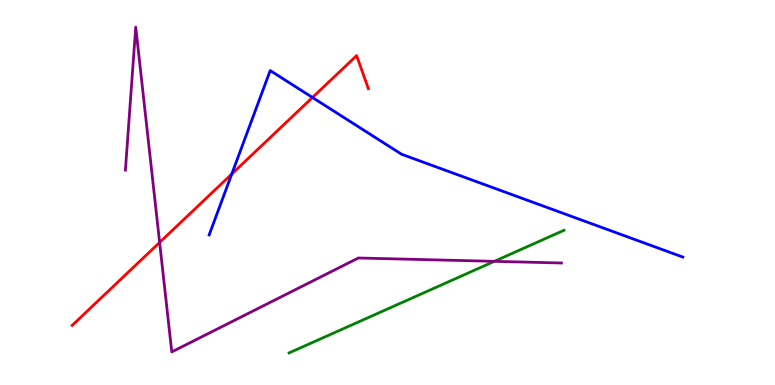[{'lines': ['blue', 'red'], 'intersections': [{'x': 2.99, 'y': 5.48}, {'x': 4.03, 'y': 7.47}]}, {'lines': ['green', 'red'], 'intersections': []}, {'lines': ['purple', 'red'], 'intersections': [{'x': 2.06, 'y': 3.7}]}, {'lines': ['blue', 'green'], 'intersections': []}, {'lines': ['blue', 'purple'], 'intersections': []}, {'lines': ['green', 'purple'], 'intersections': [{'x': 6.38, 'y': 3.21}]}]